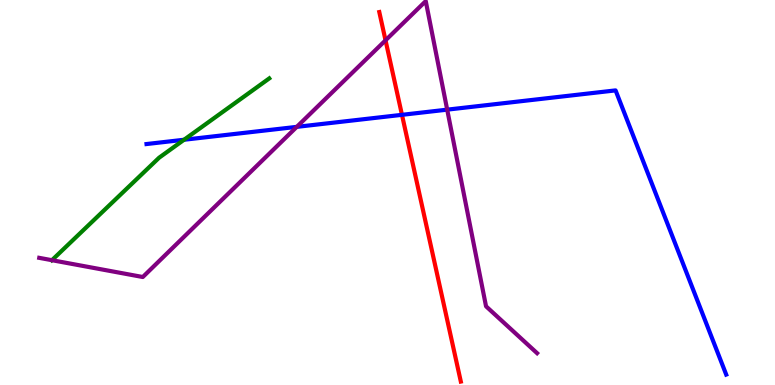[{'lines': ['blue', 'red'], 'intersections': [{'x': 5.19, 'y': 7.02}]}, {'lines': ['green', 'red'], 'intersections': []}, {'lines': ['purple', 'red'], 'intersections': [{'x': 4.97, 'y': 8.95}]}, {'lines': ['blue', 'green'], 'intersections': [{'x': 2.37, 'y': 6.37}]}, {'lines': ['blue', 'purple'], 'intersections': [{'x': 3.83, 'y': 6.7}, {'x': 5.77, 'y': 7.15}]}, {'lines': ['green', 'purple'], 'intersections': [{'x': 0.67, 'y': 3.24}]}]